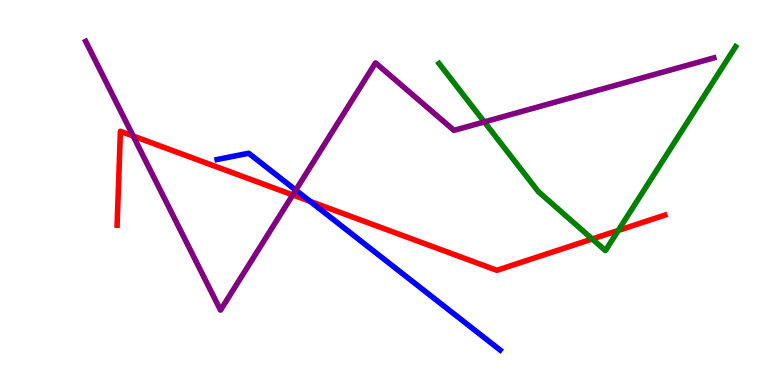[{'lines': ['blue', 'red'], 'intersections': [{'x': 4.0, 'y': 4.77}]}, {'lines': ['green', 'red'], 'intersections': [{'x': 7.64, 'y': 3.79}, {'x': 7.98, 'y': 4.02}]}, {'lines': ['purple', 'red'], 'intersections': [{'x': 1.72, 'y': 6.47}, {'x': 3.78, 'y': 4.94}]}, {'lines': ['blue', 'green'], 'intersections': []}, {'lines': ['blue', 'purple'], 'intersections': [{'x': 3.82, 'y': 5.06}]}, {'lines': ['green', 'purple'], 'intersections': [{'x': 6.25, 'y': 6.83}]}]